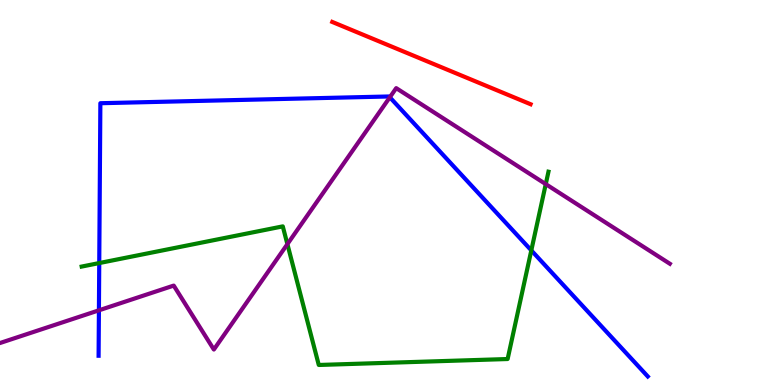[{'lines': ['blue', 'red'], 'intersections': []}, {'lines': ['green', 'red'], 'intersections': []}, {'lines': ['purple', 'red'], 'intersections': []}, {'lines': ['blue', 'green'], 'intersections': [{'x': 1.28, 'y': 3.17}, {'x': 6.86, 'y': 3.5}]}, {'lines': ['blue', 'purple'], 'intersections': [{'x': 1.28, 'y': 1.94}, {'x': 5.03, 'y': 7.47}]}, {'lines': ['green', 'purple'], 'intersections': [{'x': 3.71, 'y': 3.66}, {'x': 7.04, 'y': 5.22}]}]